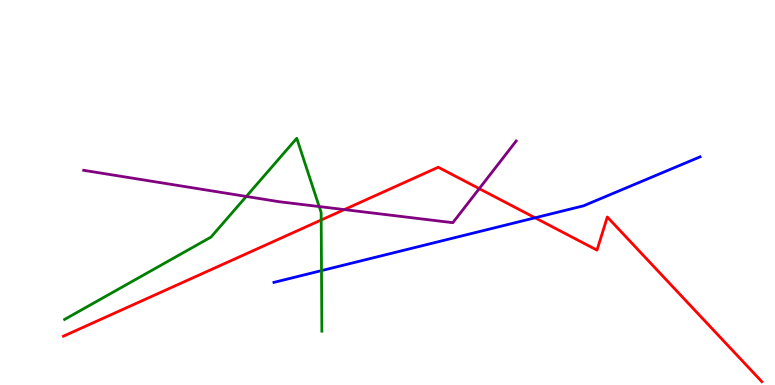[{'lines': ['blue', 'red'], 'intersections': [{'x': 6.9, 'y': 4.34}]}, {'lines': ['green', 'red'], 'intersections': [{'x': 4.14, 'y': 4.29}]}, {'lines': ['purple', 'red'], 'intersections': [{'x': 4.44, 'y': 4.56}, {'x': 6.18, 'y': 5.1}]}, {'lines': ['blue', 'green'], 'intersections': [{'x': 4.15, 'y': 2.97}]}, {'lines': ['blue', 'purple'], 'intersections': []}, {'lines': ['green', 'purple'], 'intersections': [{'x': 3.18, 'y': 4.9}, {'x': 4.12, 'y': 4.64}]}]